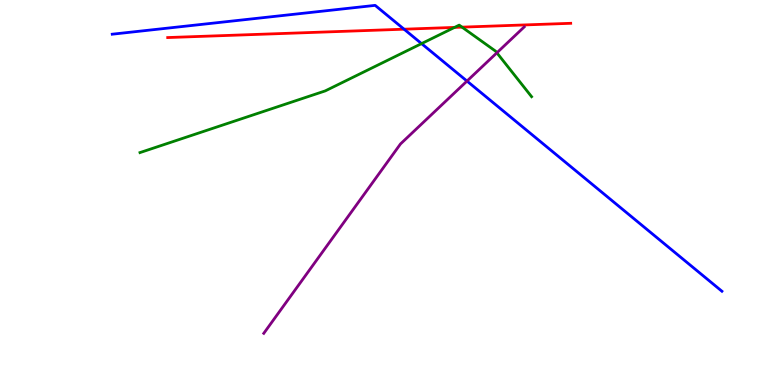[{'lines': ['blue', 'red'], 'intersections': [{'x': 5.21, 'y': 9.24}]}, {'lines': ['green', 'red'], 'intersections': [{'x': 5.87, 'y': 9.29}, {'x': 5.96, 'y': 9.29}]}, {'lines': ['purple', 'red'], 'intersections': []}, {'lines': ['blue', 'green'], 'intersections': [{'x': 5.44, 'y': 8.87}]}, {'lines': ['blue', 'purple'], 'intersections': [{'x': 6.03, 'y': 7.89}]}, {'lines': ['green', 'purple'], 'intersections': [{'x': 6.41, 'y': 8.63}]}]